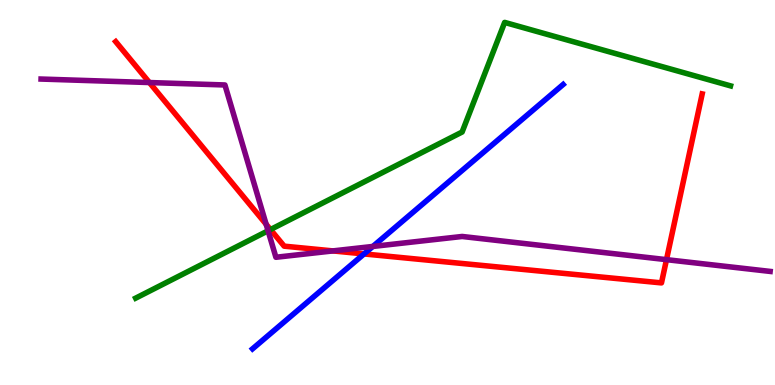[{'lines': ['blue', 'red'], 'intersections': [{'x': 4.7, 'y': 3.4}]}, {'lines': ['green', 'red'], 'intersections': [{'x': 3.49, 'y': 4.04}]}, {'lines': ['purple', 'red'], 'intersections': [{'x': 1.93, 'y': 7.86}, {'x': 3.43, 'y': 4.18}, {'x': 4.3, 'y': 3.48}, {'x': 8.6, 'y': 3.26}]}, {'lines': ['blue', 'green'], 'intersections': []}, {'lines': ['blue', 'purple'], 'intersections': [{'x': 4.81, 'y': 3.6}]}, {'lines': ['green', 'purple'], 'intersections': [{'x': 3.46, 'y': 4.01}]}]